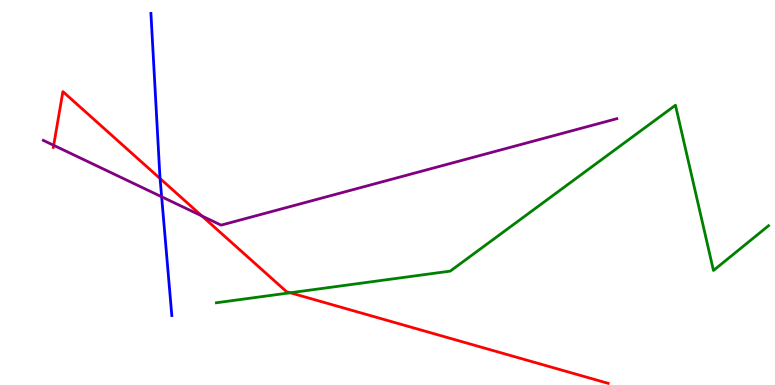[{'lines': ['blue', 'red'], 'intersections': [{'x': 2.07, 'y': 5.36}]}, {'lines': ['green', 'red'], 'intersections': [{'x': 3.75, 'y': 2.4}]}, {'lines': ['purple', 'red'], 'intersections': [{'x': 0.693, 'y': 6.23}, {'x': 2.61, 'y': 4.39}]}, {'lines': ['blue', 'green'], 'intersections': []}, {'lines': ['blue', 'purple'], 'intersections': [{'x': 2.09, 'y': 4.89}]}, {'lines': ['green', 'purple'], 'intersections': []}]